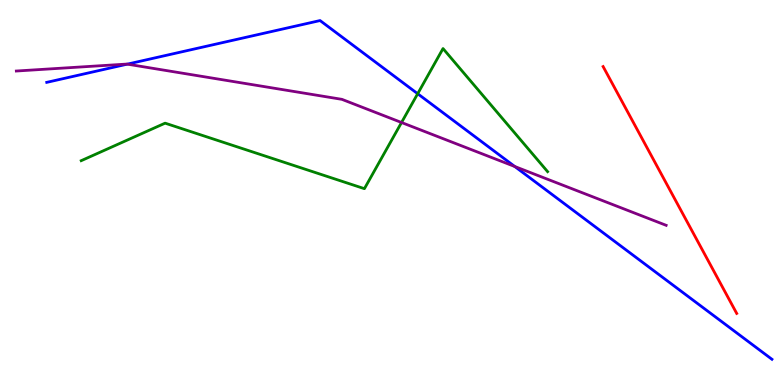[{'lines': ['blue', 'red'], 'intersections': []}, {'lines': ['green', 'red'], 'intersections': []}, {'lines': ['purple', 'red'], 'intersections': []}, {'lines': ['blue', 'green'], 'intersections': [{'x': 5.39, 'y': 7.57}]}, {'lines': ['blue', 'purple'], 'intersections': [{'x': 1.64, 'y': 8.33}, {'x': 6.64, 'y': 5.68}]}, {'lines': ['green', 'purple'], 'intersections': [{'x': 5.18, 'y': 6.82}]}]